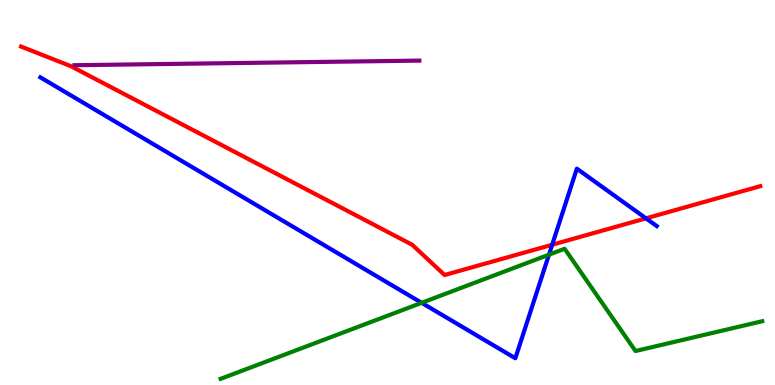[{'lines': ['blue', 'red'], 'intersections': [{'x': 7.12, 'y': 3.64}, {'x': 8.34, 'y': 4.33}]}, {'lines': ['green', 'red'], 'intersections': []}, {'lines': ['purple', 'red'], 'intersections': []}, {'lines': ['blue', 'green'], 'intersections': [{'x': 5.44, 'y': 2.13}, {'x': 7.08, 'y': 3.38}]}, {'lines': ['blue', 'purple'], 'intersections': []}, {'lines': ['green', 'purple'], 'intersections': []}]